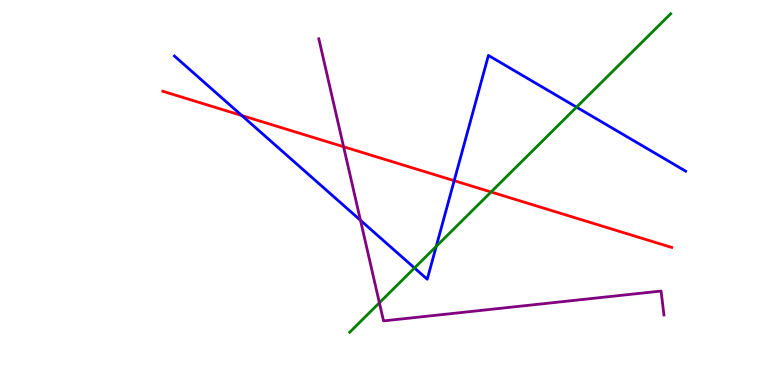[{'lines': ['blue', 'red'], 'intersections': [{'x': 3.12, 'y': 7.0}, {'x': 5.86, 'y': 5.31}]}, {'lines': ['green', 'red'], 'intersections': [{'x': 6.34, 'y': 5.01}]}, {'lines': ['purple', 'red'], 'intersections': [{'x': 4.43, 'y': 6.19}]}, {'lines': ['blue', 'green'], 'intersections': [{'x': 5.35, 'y': 3.04}, {'x': 5.63, 'y': 3.6}, {'x': 7.44, 'y': 7.22}]}, {'lines': ['blue', 'purple'], 'intersections': [{'x': 4.65, 'y': 4.28}]}, {'lines': ['green', 'purple'], 'intersections': [{'x': 4.9, 'y': 2.14}]}]